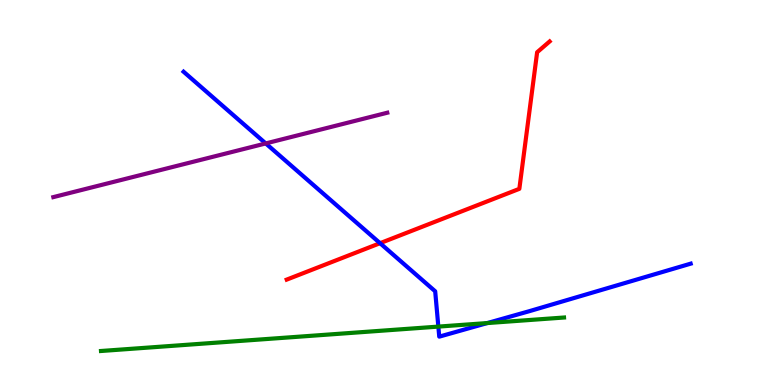[{'lines': ['blue', 'red'], 'intersections': [{'x': 4.9, 'y': 3.68}]}, {'lines': ['green', 'red'], 'intersections': []}, {'lines': ['purple', 'red'], 'intersections': []}, {'lines': ['blue', 'green'], 'intersections': [{'x': 5.66, 'y': 1.52}, {'x': 6.29, 'y': 1.61}]}, {'lines': ['blue', 'purple'], 'intersections': [{'x': 3.43, 'y': 6.27}]}, {'lines': ['green', 'purple'], 'intersections': []}]